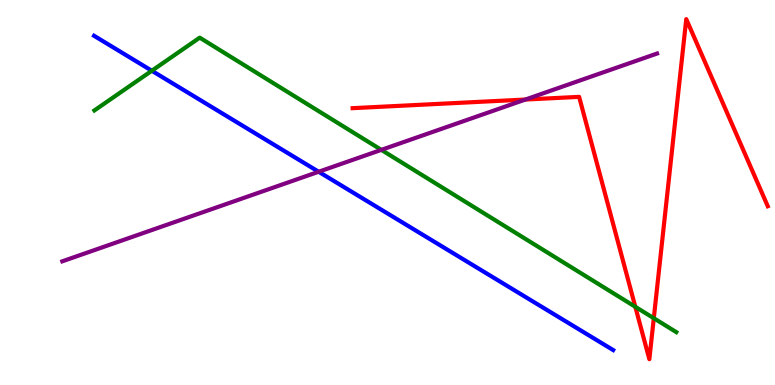[{'lines': ['blue', 'red'], 'intersections': []}, {'lines': ['green', 'red'], 'intersections': [{'x': 8.2, 'y': 2.03}, {'x': 8.44, 'y': 1.73}]}, {'lines': ['purple', 'red'], 'intersections': [{'x': 6.78, 'y': 7.41}]}, {'lines': ['blue', 'green'], 'intersections': [{'x': 1.96, 'y': 8.16}]}, {'lines': ['blue', 'purple'], 'intersections': [{'x': 4.11, 'y': 5.54}]}, {'lines': ['green', 'purple'], 'intersections': [{'x': 4.92, 'y': 6.11}]}]